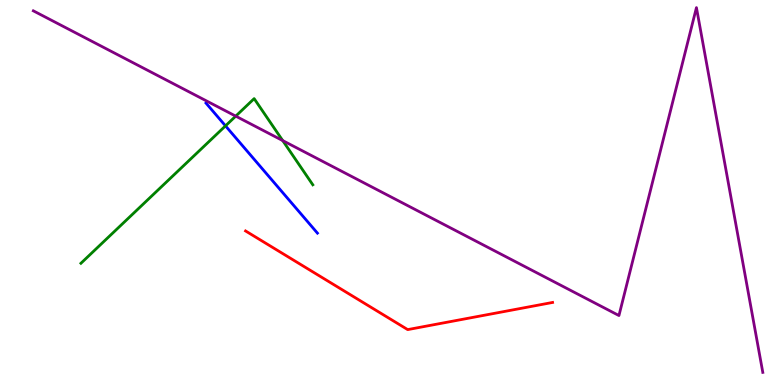[{'lines': ['blue', 'red'], 'intersections': []}, {'lines': ['green', 'red'], 'intersections': []}, {'lines': ['purple', 'red'], 'intersections': []}, {'lines': ['blue', 'green'], 'intersections': [{'x': 2.91, 'y': 6.73}]}, {'lines': ['blue', 'purple'], 'intersections': []}, {'lines': ['green', 'purple'], 'intersections': [{'x': 3.04, 'y': 6.98}, {'x': 3.65, 'y': 6.35}]}]